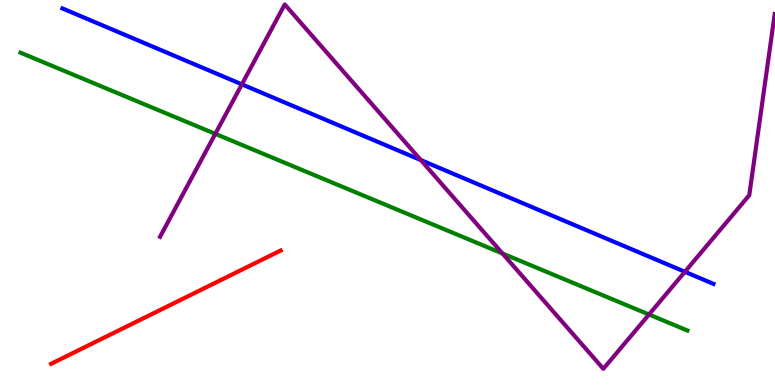[{'lines': ['blue', 'red'], 'intersections': []}, {'lines': ['green', 'red'], 'intersections': []}, {'lines': ['purple', 'red'], 'intersections': []}, {'lines': ['blue', 'green'], 'intersections': []}, {'lines': ['blue', 'purple'], 'intersections': [{'x': 3.12, 'y': 7.81}, {'x': 5.43, 'y': 5.84}, {'x': 8.84, 'y': 2.94}]}, {'lines': ['green', 'purple'], 'intersections': [{'x': 2.78, 'y': 6.52}, {'x': 6.48, 'y': 3.42}, {'x': 8.37, 'y': 1.83}]}]